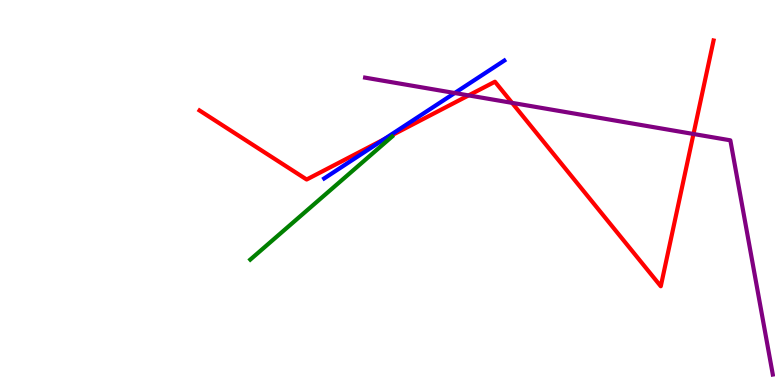[{'lines': ['blue', 'red'], 'intersections': [{'x': 4.95, 'y': 6.38}]}, {'lines': ['green', 'red'], 'intersections': []}, {'lines': ['purple', 'red'], 'intersections': [{'x': 6.05, 'y': 7.52}, {'x': 6.61, 'y': 7.33}, {'x': 8.95, 'y': 6.52}]}, {'lines': ['blue', 'green'], 'intersections': []}, {'lines': ['blue', 'purple'], 'intersections': [{'x': 5.87, 'y': 7.58}]}, {'lines': ['green', 'purple'], 'intersections': []}]